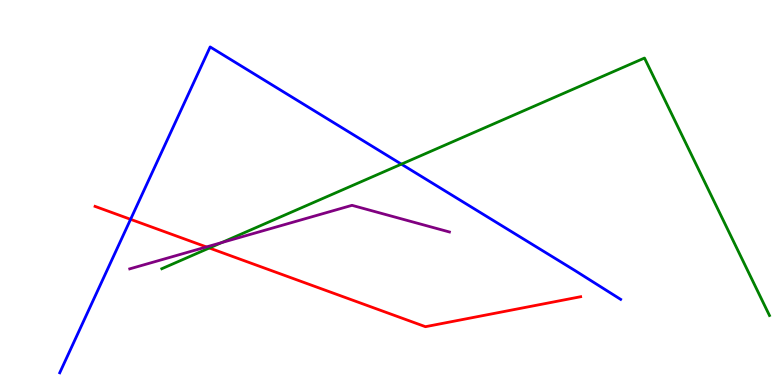[{'lines': ['blue', 'red'], 'intersections': [{'x': 1.68, 'y': 4.3}]}, {'lines': ['green', 'red'], 'intersections': [{'x': 2.7, 'y': 3.56}]}, {'lines': ['purple', 'red'], 'intersections': [{'x': 2.66, 'y': 3.59}]}, {'lines': ['blue', 'green'], 'intersections': [{'x': 5.18, 'y': 5.74}]}, {'lines': ['blue', 'purple'], 'intersections': []}, {'lines': ['green', 'purple'], 'intersections': [{'x': 2.86, 'y': 3.7}]}]